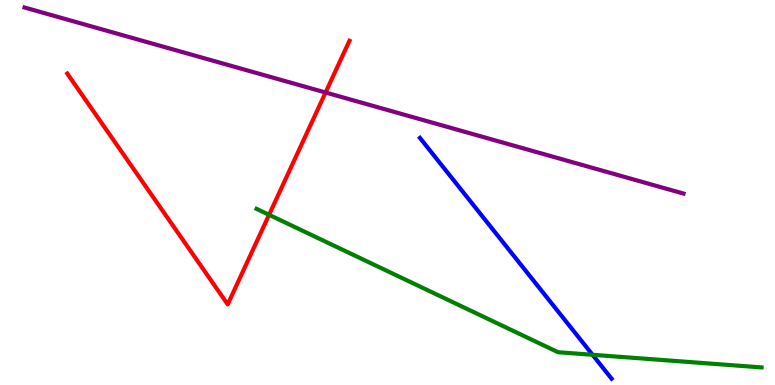[{'lines': ['blue', 'red'], 'intersections': []}, {'lines': ['green', 'red'], 'intersections': [{'x': 3.47, 'y': 4.42}]}, {'lines': ['purple', 'red'], 'intersections': [{'x': 4.2, 'y': 7.6}]}, {'lines': ['blue', 'green'], 'intersections': [{'x': 7.65, 'y': 0.785}]}, {'lines': ['blue', 'purple'], 'intersections': []}, {'lines': ['green', 'purple'], 'intersections': []}]